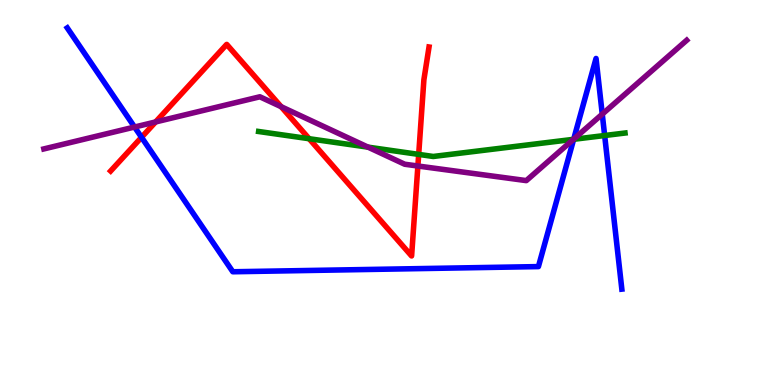[{'lines': ['blue', 'red'], 'intersections': [{'x': 1.83, 'y': 6.43}]}, {'lines': ['green', 'red'], 'intersections': [{'x': 3.99, 'y': 6.4}, {'x': 5.4, 'y': 5.99}]}, {'lines': ['purple', 'red'], 'intersections': [{'x': 2.01, 'y': 6.83}, {'x': 3.63, 'y': 7.23}, {'x': 5.39, 'y': 5.69}]}, {'lines': ['blue', 'green'], 'intersections': [{'x': 7.4, 'y': 6.38}, {'x': 7.8, 'y': 6.48}]}, {'lines': ['blue', 'purple'], 'intersections': [{'x': 1.74, 'y': 6.7}, {'x': 7.4, 'y': 6.39}, {'x': 7.77, 'y': 7.04}]}, {'lines': ['green', 'purple'], 'intersections': [{'x': 4.75, 'y': 6.18}, {'x': 7.4, 'y': 6.38}]}]